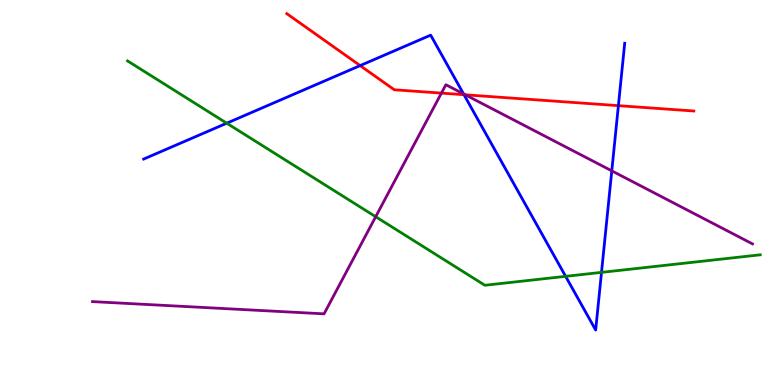[{'lines': ['blue', 'red'], 'intersections': [{'x': 4.65, 'y': 8.3}, {'x': 5.99, 'y': 7.54}, {'x': 7.98, 'y': 7.26}]}, {'lines': ['green', 'red'], 'intersections': []}, {'lines': ['purple', 'red'], 'intersections': [{'x': 5.7, 'y': 7.58}, {'x': 6.0, 'y': 7.54}]}, {'lines': ['blue', 'green'], 'intersections': [{'x': 2.93, 'y': 6.8}, {'x': 7.3, 'y': 2.82}, {'x': 7.76, 'y': 2.93}]}, {'lines': ['blue', 'purple'], 'intersections': [{'x': 5.98, 'y': 7.56}, {'x': 7.89, 'y': 5.56}]}, {'lines': ['green', 'purple'], 'intersections': [{'x': 4.85, 'y': 4.37}]}]